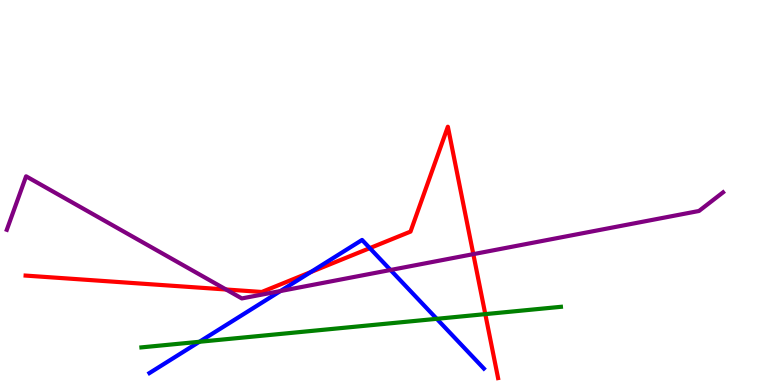[{'lines': ['blue', 'red'], 'intersections': [{'x': 4.01, 'y': 2.93}, {'x': 4.77, 'y': 3.56}]}, {'lines': ['green', 'red'], 'intersections': [{'x': 6.26, 'y': 1.84}]}, {'lines': ['purple', 'red'], 'intersections': [{'x': 2.92, 'y': 2.48}, {'x': 6.11, 'y': 3.4}]}, {'lines': ['blue', 'green'], 'intersections': [{'x': 2.57, 'y': 1.12}, {'x': 5.64, 'y': 1.72}]}, {'lines': ['blue', 'purple'], 'intersections': [{'x': 3.62, 'y': 2.44}, {'x': 5.04, 'y': 2.99}]}, {'lines': ['green', 'purple'], 'intersections': []}]